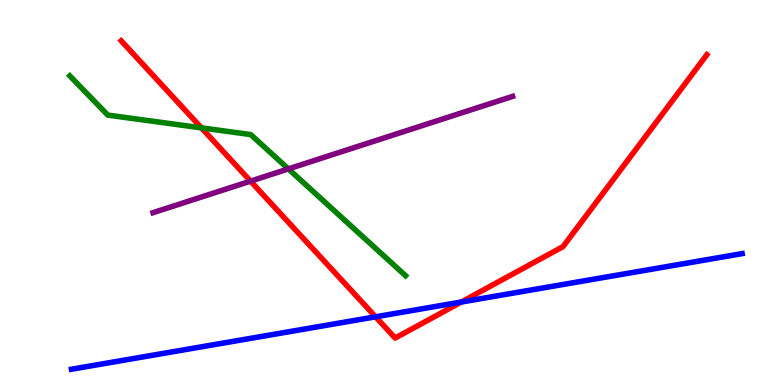[{'lines': ['blue', 'red'], 'intersections': [{'x': 4.85, 'y': 1.77}, {'x': 5.95, 'y': 2.15}]}, {'lines': ['green', 'red'], 'intersections': [{'x': 2.6, 'y': 6.68}]}, {'lines': ['purple', 'red'], 'intersections': [{'x': 3.23, 'y': 5.3}]}, {'lines': ['blue', 'green'], 'intersections': []}, {'lines': ['blue', 'purple'], 'intersections': []}, {'lines': ['green', 'purple'], 'intersections': [{'x': 3.72, 'y': 5.61}]}]